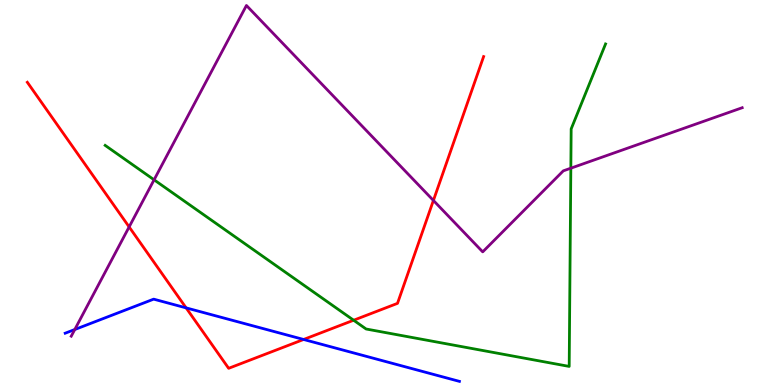[{'lines': ['blue', 'red'], 'intersections': [{'x': 2.4, 'y': 2.0}, {'x': 3.92, 'y': 1.18}]}, {'lines': ['green', 'red'], 'intersections': [{'x': 4.56, 'y': 1.68}]}, {'lines': ['purple', 'red'], 'intersections': [{'x': 1.67, 'y': 4.11}, {'x': 5.59, 'y': 4.79}]}, {'lines': ['blue', 'green'], 'intersections': []}, {'lines': ['blue', 'purple'], 'intersections': [{'x': 0.965, 'y': 1.44}]}, {'lines': ['green', 'purple'], 'intersections': [{'x': 1.99, 'y': 5.33}, {'x': 7.37, 'y': 5.63}]}]